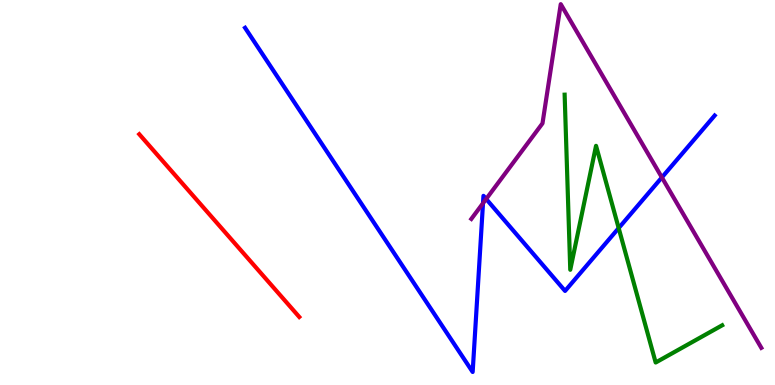[{'lines': ['blue', 'red'], 'intersections': []}, {'lines': ['green', 'red'], 'intersections': []}, {'lines': ['purple', 'red'], 'intersections': []}, {'lines': ['blue', 'green'], 'intersections': [{'x': 7.98, 'y': 4.08}]}, {'lines': ['blue', 'purple'], 'intersections': [{'x': 6.23, 'y': 4.72}, {'x': 6.27, 'y': 4.83}, {'x': 8.54, 'y': 5.39}]}, {'lines': ['green', 'purple'], 'intersections': []}]